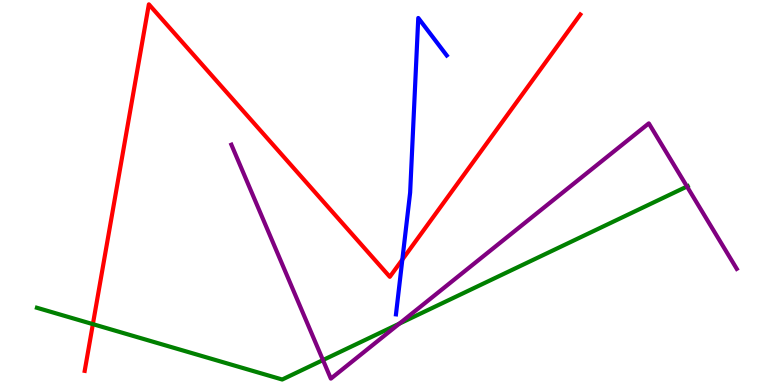[{'lines': ['blue', 'red'], 'intersections': [{'x': 5.19, 'y': 3.26}]}, {'lines': ['green', 'red'], 'intersections': [{'x': 1.2, 'y': 1.58}]}, {'lines': ['purple', 'red'], 'intersections': []}, {'lines': ['blue', 'green'], 'intersections': []}, {'lines': ['blue', 'purple'], 'intersections': []}, {'lines': ['green', 'purple'], 'intersections': [{'x': 4.17, 'y': 0.647}, {'x': 5.15, 'y': 1.59}, {'x': 8.86, 'y': 5.16}]}]